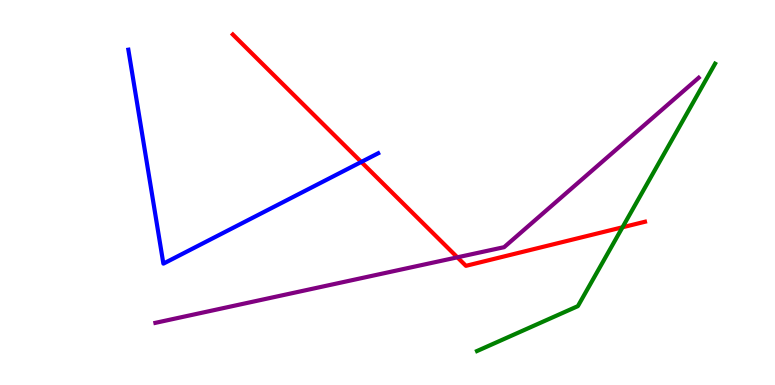[{'lines': ['blue', 'red'], 'intersections': [{'x': 4.66, 'y': 5.79}]}, {'lines': ['green', 'red'], 'intersections': [{'x': 8.03, 'y': 4.1}]}, {'lines': ['purple', 'red'], 'intersections': [{'x': 5.9, 'y': 3.32}]}, {'lines': ['blue', 'green'], 'intersections': []}, {'lines': ['blue', 'purple'], 'intersections': []}, {'lines': ['green', 'purple'], 'intersections': []}]